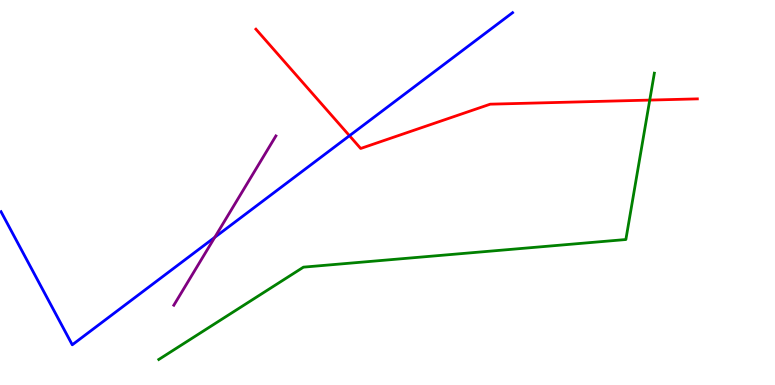[{'lines': ['blue', 'red'], 'intersections': [{'x': 4.51, 'y': 6.47}]}, {'lines': ['green', 'red'], 'intersections': [{'x': 8.38, 'y': 7.4}]}, {'lines': ['purple', 'red'], 'intersections': []}, {'lines': ['blue', 'green'], 'intersections': []}, {'lines': ['blue', 'purple'], 'intersections': [{'x': 2.77, 'y': 3.84}]}, {'lines': ['green', 'purple'], 'intersections': []}]